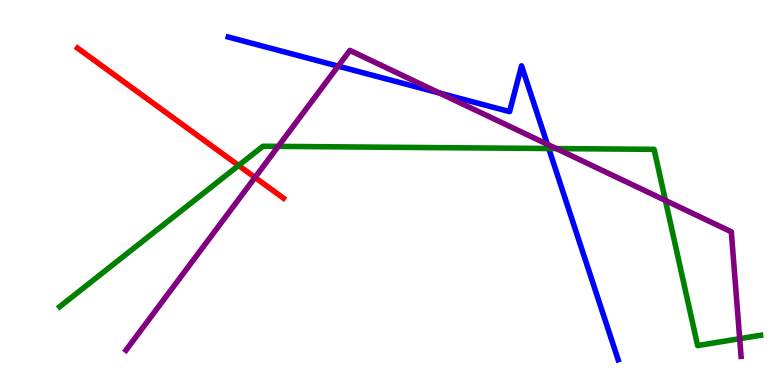[{'lines': ['blue', 'red'], 'intersections': []}, {'lines': ['green', 'red'], 'intersections': [{'x': 3.08, 'y': 5.7}]}, {'lines': ['purple', 'red'], 'intersections': [{'x': 3.29, 'y': 5.39}]}, {'lines': ['blue', 'green'], 'intersections': [{'x': 7.08, 'y': 6.14}]}, {'lines': ['blue', 'purple'], 'intersections': [{'x': 4.36, 'y': 8.28}, {'x': 5.67, 'y': 7.58}, {'x': 7.06, 'y': 6.25}]}, {'lines': ['green', 'purple'], 'intersections': [{'x': 3.59, 'y': 6.2}, {'x': 7.18, 'y': 6.14}, {'x': 8.59, 'y': 4.79}, {'x': 9.54, 'y': 1.2}]}]